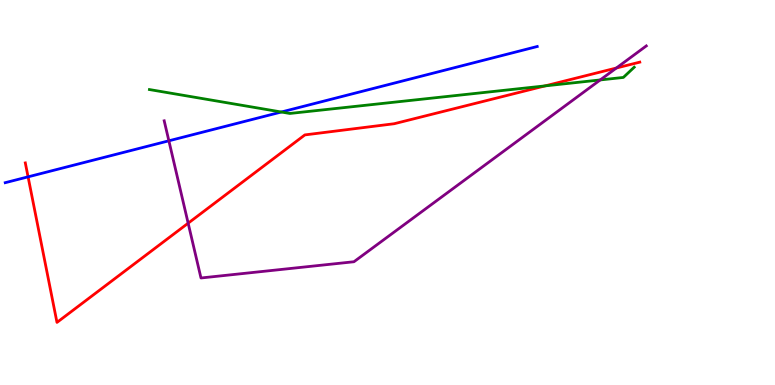[{'lines': ['blue', 'red'], 'intersections': [{'x': 0.362, 'y': 5.41}]}, {'lines': ['green', 'red'], 'intersections': [{'x': 7.03, 'y': 7.77}]}, {'lines': ['purple', 'red'], 'intersections': [{'x': 2.43, 'y': 4.2}, {'x': 7.95, 'y': 8.23}]}, {'lines': ['blue', 'green'], 'intersections': [{'x': 3.63, 'y': 7.09}]}, {'lines': ['blue', 'purple'], 'intersections': [{'x': 2.18, 'y': 6.34}]}, {'lines': ['green', 'purple'], 'intersections': [{'x': 7.74, 'y': 7.92}]}]